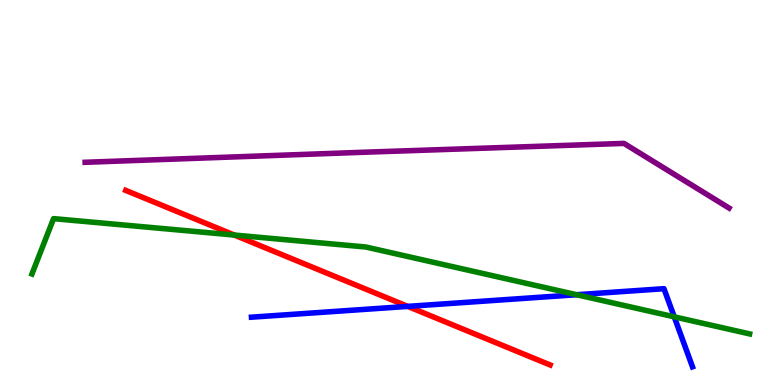[{'lines': ['blue', 'red'], 'intersections': [{'x': 5.26, 'y': 2.04}]}, {'lines': ['green', 'red'], 'intersections': [{'x': 3.02, 'y': 3.89}]}, {'lines': ['purple', 'red'], 'intersections': []}, {'lines': ['blue', 'green'], 'intersections': [{'x': 7.44, 'y': 2.34}, {'x': 8.7, 'y': 1.77}]}, {'lines': ['blue', 'purple'], 'intersections': []}, {'lines': ['green', 'purple'], 'intersections': []}]